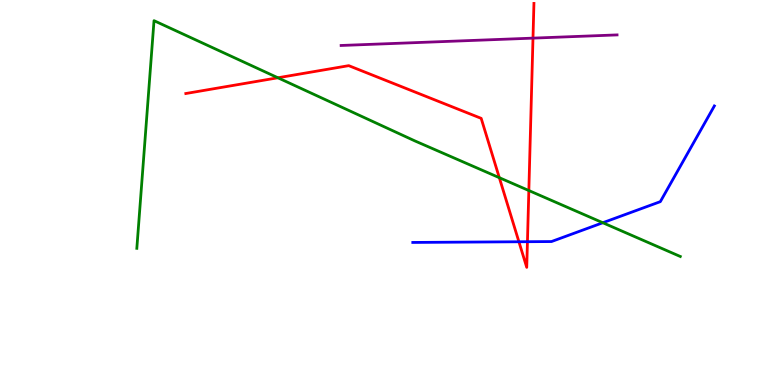[{'lines': ['blue', 'red'], 'intersections': [{'x': 6.7, 'y': 3.72}, {'x': 6.81, 'y': 3.72}]}, {'lines': ['green', 'red'], 'intersections': [{'x': 3.59, 'y': 7.98}, {'x': 6.44, 'y': 5.38}, {'x': 6.82, 'y': 5.05}]}, {'lines': ['purple', 'red'], 'intersections': [{'x': 6.88, 'y': 9.01}]}, {'lines': ['blue', 'green'], 'intersections': [{'x': 7.78, 'y': 4.21}]}, {'lines': ['blue', 'purple'], 'intersections': []}, {'lines': ['green', 'purple'], 'intersections': []}]